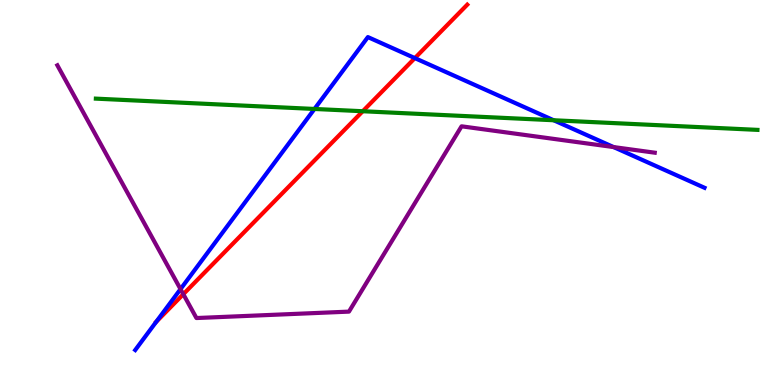[{'lines': ['blue', 'red'], 'intersections': [{'x': 5.35, 'y': 8.49}]}, {'lines': ['green', 'red'], 'intersections': [{'x': 4.68, 'y': 7.11}]}, {'lines': ['purple', 'red'], 'intersections': [{'x': 2.37, 'y': 2.36}]}, {'lines': ['blue', 'green'], 'intersections': [{'x': 4.06, 'y': 7.17}, {'x': 7.14, 'y': 6.88}]}, {'lines': ['blue', 'purple'], 'intersections': [{'x': 2.33, 'y': 2.49}, {'x': 7.92, 'y': 6.18}]}, {'lines': ['green', 'purple'], 'intersections': []}]